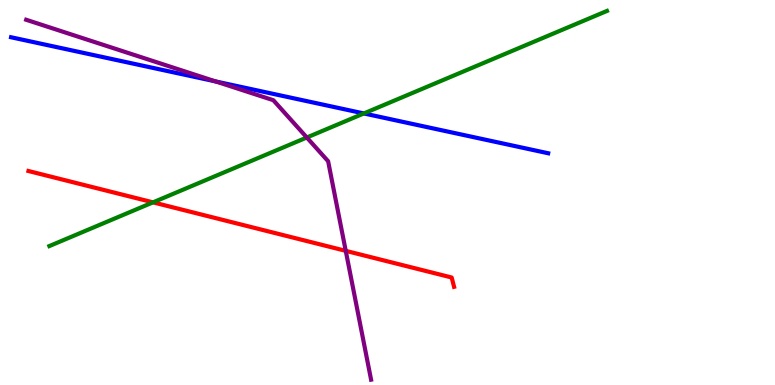[{'lines': ['blue', 'red'], 'intersections': []}, {'lines': ['green', 'red'], 'intersections': [{'x': 1.97, 'y': 4.74}]}, {'lines': ['purple', 'red'], 'intersections': [{'x': 4.46, 'y': 3.48}]}, {'lines': ['blue', 'green'], 'intersections': [{'x': 4.69, 'y': 7.05}]}, {'lines': ['blue', 'purple'], 'intersections': [{'x': 2.78, 'y': 7.88}]}, {'lines': ['green', 'purple'], 'intersections': [{'x': 3.96, 'y': 6.43}]}]